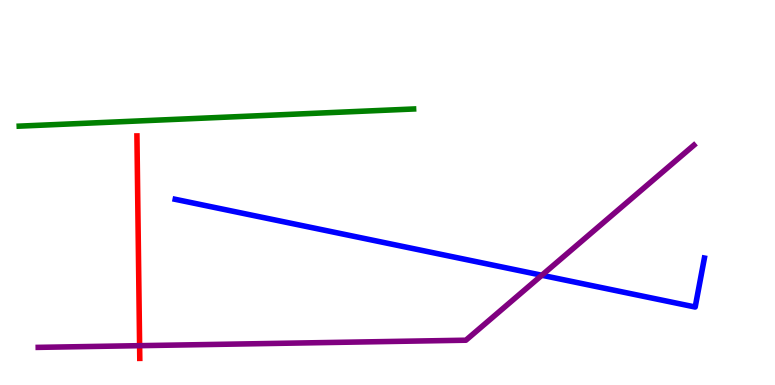[{'lines': ['blue', 'red'], 'intersections': []}, {'lines': ['green', 'red'], 'intersections': []}, {'lines': ['purple', 'red'], 'intersections': [{'x': 1.8, 'y': 1.02}]}, {'lines': ['blue', 'green'], 'intersections': []}, {'lines': ['blue', 'purple'], 'intersections': [{'x': 6.99, 'y': 2.85}]}, {'lines': ['green', 'purple'], 'intersections': []}]